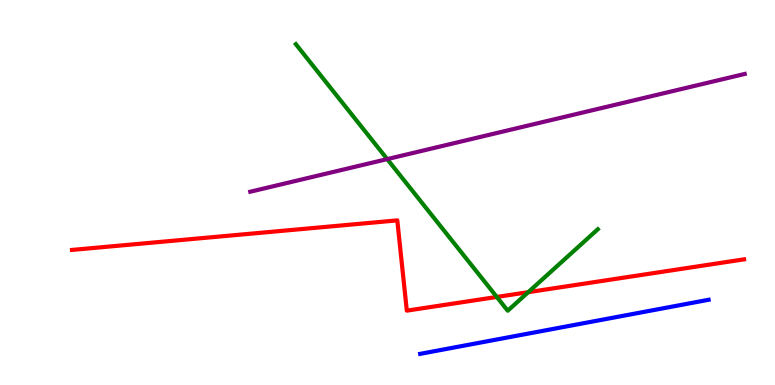[{'lines': ['blue', 'red'], 'intersections': []}, {'lines': ['green', 'red'], 'intersections': [{'x': 6.41, 'y': 2.29}, {'x': 6.82, 'y': 2.41}]}, {'lines': ['purple', 'red'], 'intersections': []}, {'lines': ['blue', 'green'], 'intersections': []}, {'lines': ['blue', 'purple'], 'intersections': []}, {'lines': ['green', 'purple'], 'intersections': [{'x': 5.0, 'y': 5.87}]}]